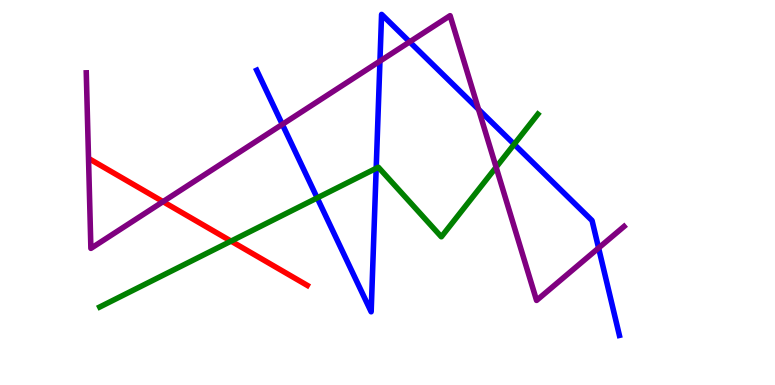[{'lines': ['blue', 'red'], 'intersections': []}, {'lines': ['green', 'red'], 'intersections': [{'x': 2.98, 'y': 3.74}]}, {'lines': ['purple', 'red'], 'intersections': [{'x': 2.1, 'y': 4.76}]}, {'lines': ['blue', 'green'], 'intersections': [{'x': 4.09, 'y': 4.86}, {'x': 4.85, 'y': 5.63}, {'x': 6.63, 'y': 6.25}]}, {'lines': ['blue', 'purple'], 'intersections': [{'x': 3.64, 'y': 6.77}, {'x': 4.9, 'y': 8.41}, {'x': 5.29, 'y': 8.91}, {'x': 6.17, 'y': 7.16}, {'x': 7.72, 'y': 3.56}]}, {'lines': ['green', 'purple'], 'intersections': [{'x': 6.4, 'y': 5.66}]}]